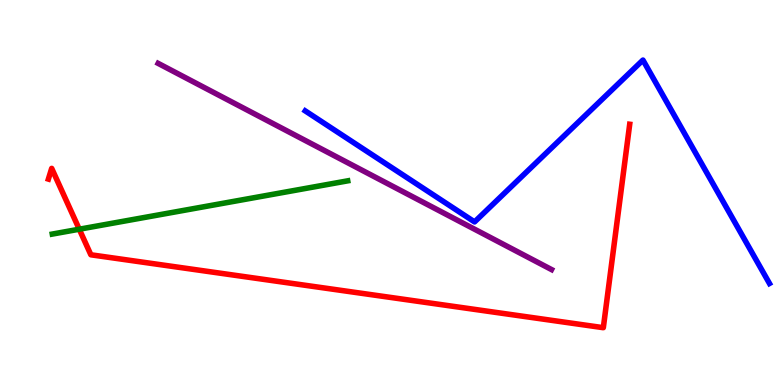[{'lines': ['blue', 'red'], 'intersections': []}, {'lines': ['green', 'red'], 'intersections': [{'x': 1.02, 'y': 4.05}]}, {'lines': ['purple', 'red'], 'intersections': []}, {'lines': ['blue', 'green'], 'intersections': []}, {'lines': ['blue', 'purple'], 'intersections': []}, {'lines': ['green', 'purple'], 'intersections': []}]